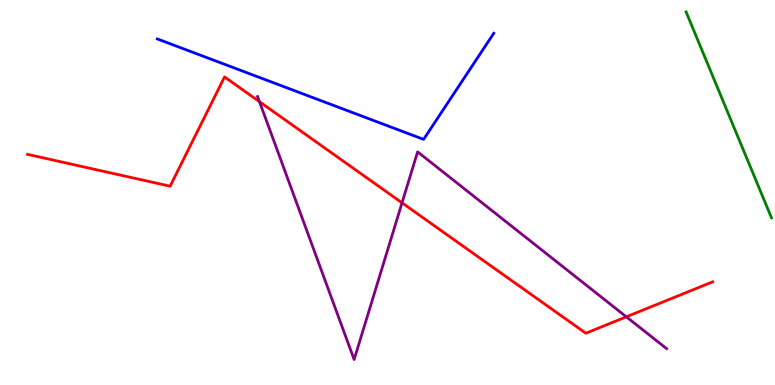[{'lines': ['blue', 'red'], 'intersections': []}, {'lines': ['green', 'red'], 'intersections': []}, {'lines': ['purple', 'red'], 'intersections': [{'x': 3.35, 'y': 7.36}, {'x': 5.19, 'y': 4.73}, {'x': 8.08, 'y': 1.77}]}, {'lines': ['blue', 'green'], 'intersections': []}, {'lines': ['blue', 'purple'], 'intersections': []}, {'lines': ['green', 'purple'], 'intersections': []}]